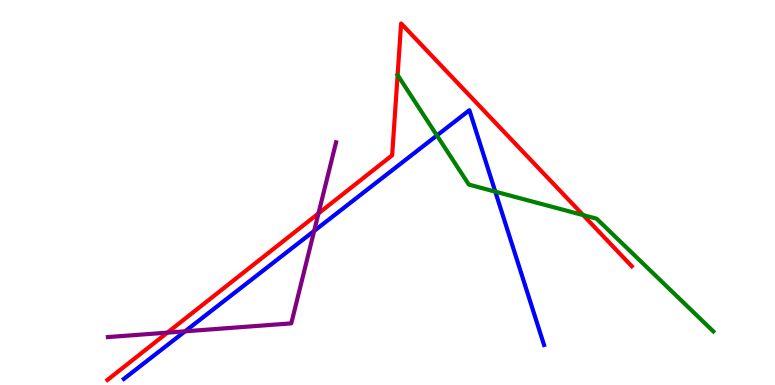[{'lines': ['blue', 'red'], 'intersections': []}, {'lines': ['green', 'red'], 'intersections': [{'x': 5.13, 'y': 8.05}, {'x': 7.52, 'y': 4.41}]}, {'lines': ['purple', 'red'], 'intersections': [{'x': 2.16, 'y': 1.36}, {'x': 4.11, 'y': 4.46}]}, {'lines': ['blue', 'green'], 'intersections': [{'x': 5.64, 'y': 6.48}, {'x': 6.39, 'y': 5.02}]}, {'lines': ['blue', 'purple'], 'intersections': [{'x': 2.39, 'y': 1.39}, {'x': 4.05, 'y': 4.0}]}, {'lines': ['green', 'purple'], 'intersections': []}]